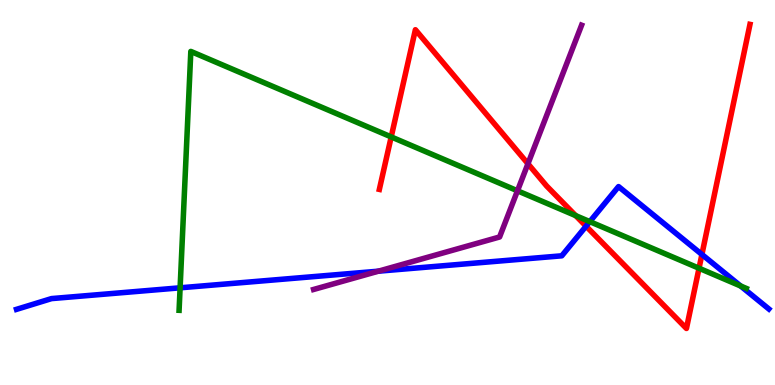[{'lines': ['blue', 'red'], 'intersections': [{'x': 7.56, 'y': 4.12}, {'x': 9.06, 'y': 3.39}]}, {'lines': ['green', 'red'], 'intersections': [{'x': 5.05, 'y': 6.44}, {'x': 7.43, 'y': 4.4}, {'x': 9.02, 'y': 3.03}]}, {'lines': ['purple', 'red'], 'intersections': [{'x': 6.81, 'y': 5.75}]}, {'lines': ['blue', 'green'], 'intersections': [{'x': 2.32, 'y': 2.52}, {'x': 7.61, 'y': 4.24}, {'x': 9.56, 'y': 2.57}]}, {'lines': ['blue', 'purple'], 'intersections': [{'x': 4.88, 'y': 2.96}]}, {'lines': ['green', 'purple'], 'intersections': [{'x': 6.68, 'y': 5.04}]}]